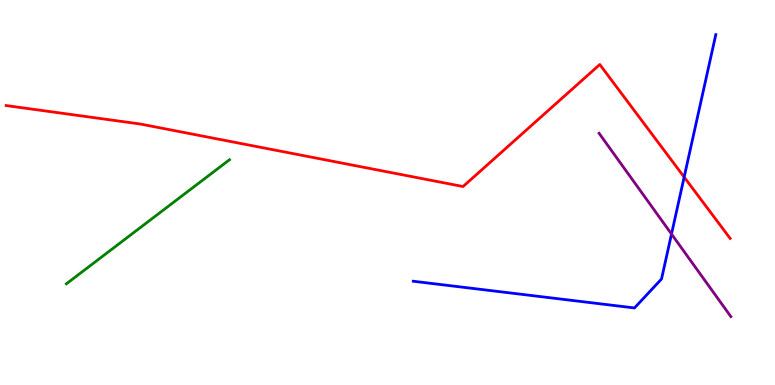[{'lines': ['blue', 'red'], 'intersections': [{'x': 8.83, 'y': 5.4}]}, {'lines': ['green', 'red'], 'intersections': []}, {'lines': ['purple', 'red'], 'intersections': []}, {'lines': ['blue', 'green'], 'intersections': []}, {'lines': ['blue', 'purple'], 'intersections': [{'x': 8.66, 'y': 3.92}]}, {'lines': ['green', 'purple'], 'intersections': []}]